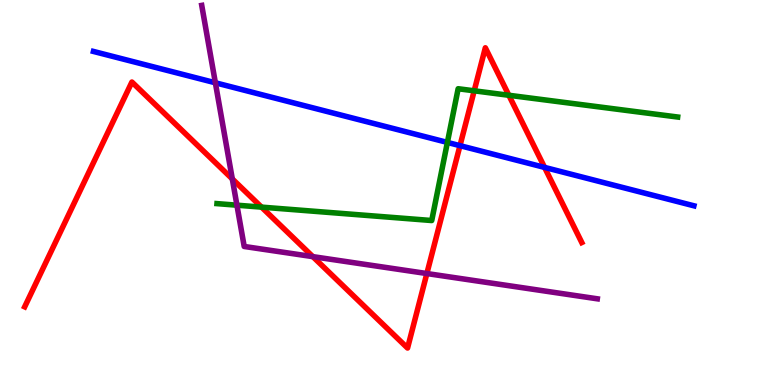[{'lines': ['blue', 'red'], 'intersections': [{'x': 5.94, 'y': 6.22}, {'x': 7.03, 'y': 5.65}]}, {'lines': ['green', 'red'], 'intersections': [{'x': 3.37, 'y': 4.62}, {'x': 6.12, 'y': 7.64}, {'x': 6.57, 'y': 7.53}]}, {'lines': ['purple', 'red'], 'intersections': [{'x': 3.0, 'y': 5.35}, {'x': 4.04, 'y': 3.33}, {'x': 5.51, 'y': 2.9}]}, {'lines': ['blue', 'green'], 'intersections': [{'x': 5.77, 'y': 6.3}]}, {'lines': ['blue', 'purple'], 'intersections': [{'x': 2.78, 'y': 7.85}]}, {'lines': ['green', 'purple'], 'intersections': [{'x': 3.06, 'y': 4.67}]}]